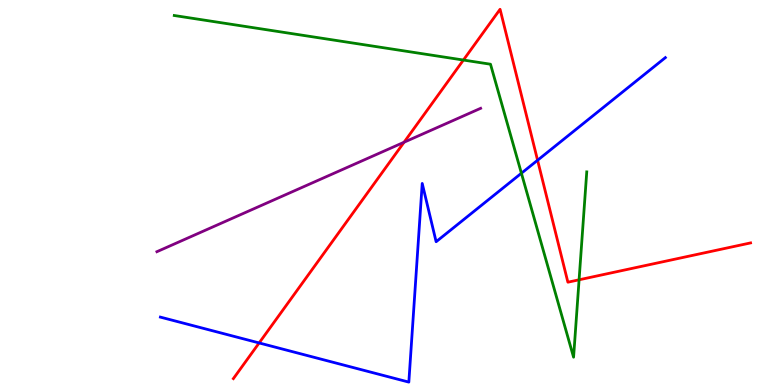[{'lines': ['blue', 'red'], 'intersections': [{'x': 3.34, 'y': 1.09}, {'x': 6.94, 'y': 5.84}]}, {'lines': ['green', 'red'], 'intersections': [{'x': 5.98, 'y': 8.44}, {'x': 7.47, 'y': 2.73}]}, {'lines': ['purple', 'red'], 'intersections': [{'x': 5.21, 'y': 6.31}]}, {'lines': ['blue', 'green'], 'intersections': [{'x': 6.73, 'y': 5.5}]}, {'lines': ['blue', 'purple'], 'intersections': []}, {'lines': ['green', 'purple'], 'intersections': []}]